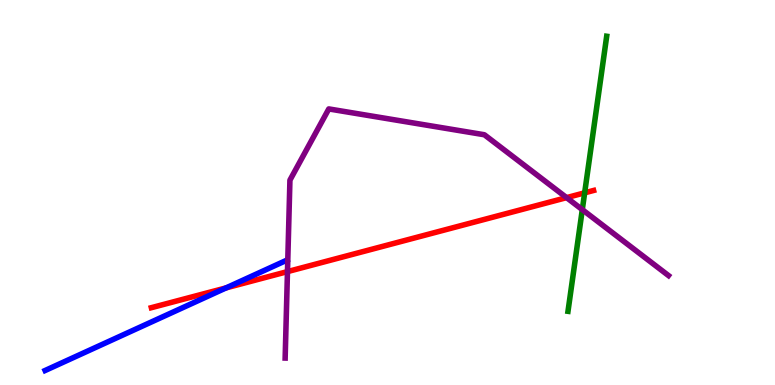[{'lines': ['blue', 'red'], 'intersections': [{'x': 2.92, 'y': 2.52}]}, {'lines': ['green', 'red'], 'intersections': [{'x': 7.54, 'y': 4.99}]}, {'lines': ['purple', 'red'], 'intersections': [{'x': 3.71, 'y': 2.95}, {'x': 7.31, 'y': 4.87}]}, {'lines': ['blue', 'green'], 'intersections': []}, {'lines': ['blue', 'purple'], 'intersections': []}, {'lines': ['green', 'purple'], 'intersections': [{'x': 7.51, 'y': 4.55}]}]